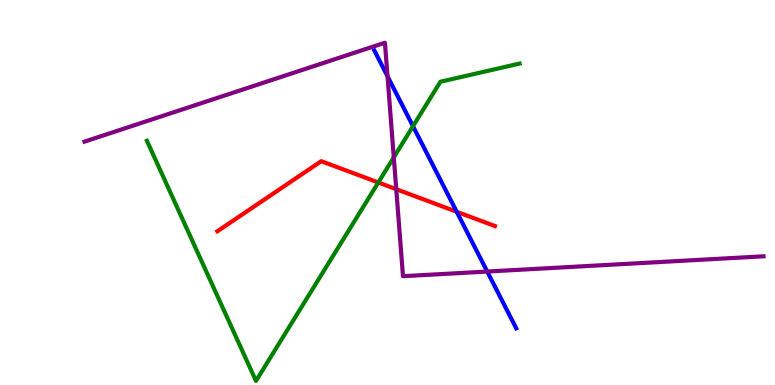[{'lines': ['blue', 'red'], 'intersections': [{'x': 5.89, 'y': 4.5}]}, {'lines': ['green', 'red'], 'intersections': [{'x': 4.88, 'y': 5.26}]}, {'lines': ['purple', 'red'], 'intersections': [{'x': 5.11, 'y': 5.09}]}, {'lines': ['blue', 'green'], 'intersections': [{'x': 5.33, 'y': 6.72}]}, {'lines': ['blue', 'purple'], 'intersections': [{'x': 5.0, 'y': 8.02}, {'x': 6.29, 'y': 2.95}]}, {'lines': ['green', 'purple'], 'intersections': [{'x': 5.08, 'y': 5.91}]}]